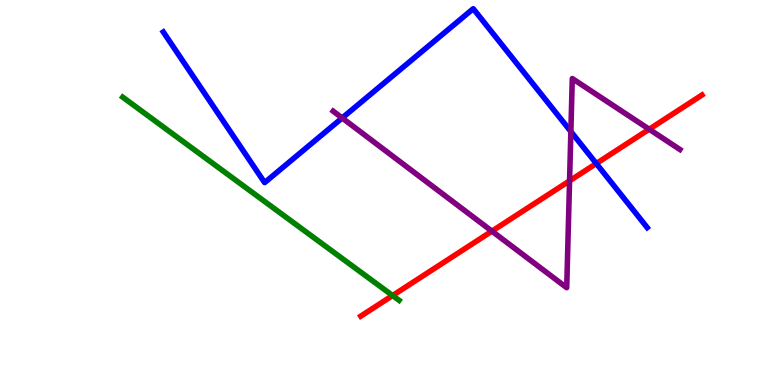[{'lines': ['blue', 'red'], 'intersections': [{'x': 7.69, 'y': 5.75}]}, {'lines': ['green', 'red'], 'intersections': [{'x': 5.07, 'y': 2.32}]}, {'lines': ['purple', 'red'], 'intersections': [{'x': 6.35, 'y': 4.0}, {'x': 7.35, 'y': 5.3}, {'x': 8.38, 'y': 6.64}]}, {'lines': ['blue', 'green'], 'intersections': []}, {'lines': ['blue', 'purple'], 'intersections': [{'x': 4.42, 'y': 6.94}, {'x': 7.37, 'y': 6.58}]}, {'lines': ['green', 'purple'], 'intersections': []}]